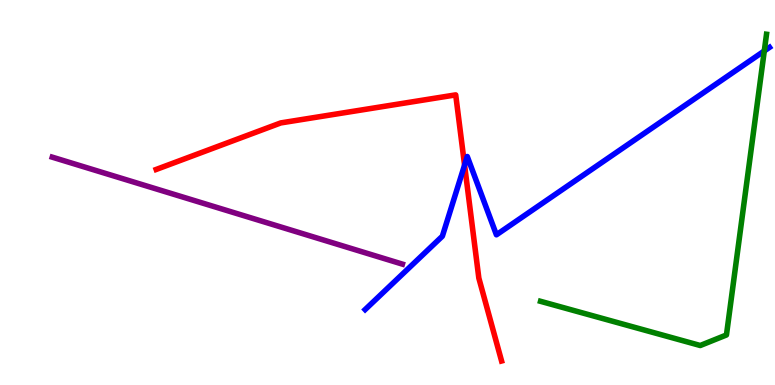[{'lines': ['blue', 'red'], 'intersections': [{'x': 5.99, 'y': 5.71}]}, {'lines': ['green', 'red'], 'intersections': []}, {'lines': ['purple', 'red'], 'intersections': []}, {'lines': ['blue', 'green'], 'intersections': [{'x': 9.86, 'y': 8.68}]}, {'lines': ['blue', 'purple'], 'intersections': []}, {'lines': ['green', 'purple'], 'intersections': []}]